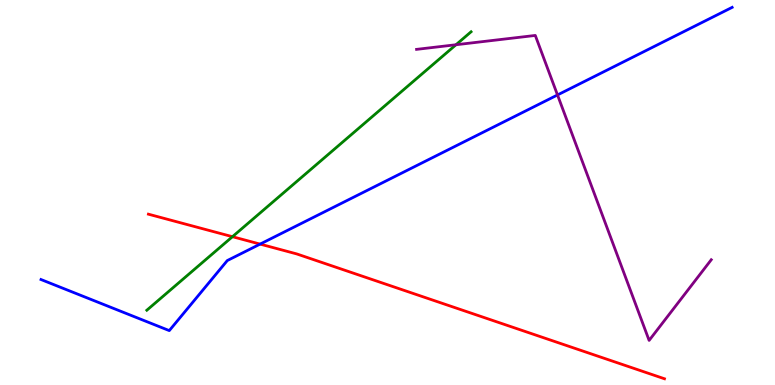[{'lines': ['blue', 'red'], 'intersections': [{'x': 3.36, 'y': 3.66}]}, {'lines': ['green', 'red'], 'intersections': [{'x': 3.0, 'y': 3.85}]}, {'lines': ['purple', 'red'], 'intersections': []}, {'lines': ['blue', 'green'], 'intersections': []}, {'lines': ['blue', 'purple'], 'intersections': [{'x': 7.19, 'y': 7.53}]}, {'lines': ['green', 'purple'], 'intersections': [{'x': 5.88, 'y': 8.84}]}]